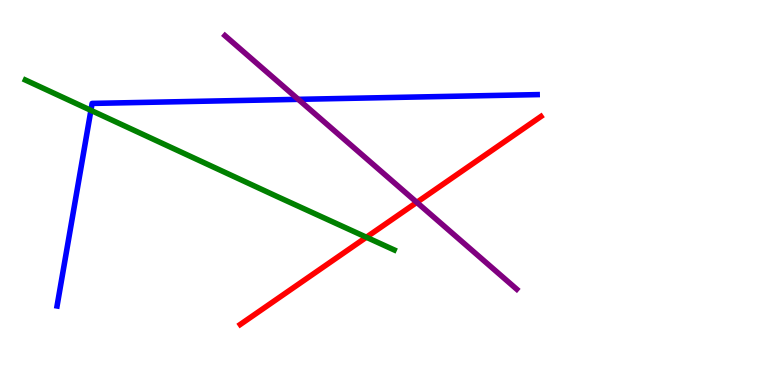[{'lines': ['blue', 'red'], 'intersections': []}, {'lines': ['green', 'red'], 'intersections': [{'x': 4.73, 'y': 3.84}]}, {'lines': ['purple', 'red'], 'intersections': [{'x': 5.38, 'y': 4.74}]}, {'lines': ['blue', 'green'], 'intersections': [{'x': 1.17, 'y': 7.13}]}, {'lines': ['blue', 'purple'], 'intersections': [{'x': 3.85, 'y': 7.42}]}, {'lines': ['green', 'purple'], 'intersections': []}]